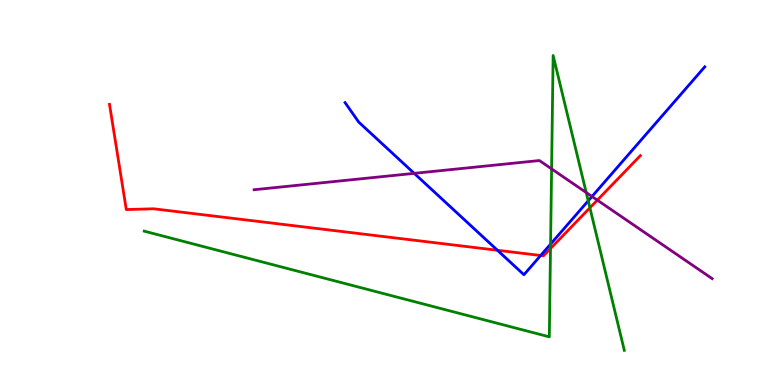[{'lines': ['blue', 'red'], 'intersections': [{'x': 6.42, 'y': 3.5}, {'x': 6.98, 'y': 3.36}]}, {'lines': ['green', 'red'], 'intersections': [{'x': 7.1, 'y': 3.54}, {'x': 7.61, 'y': 4.6}]}, {'lines': ['purple', 'red'], 'intersections': [{'x': 7.71, 'y': 4.8}]}, {'lines': ['blue', 'green'], 'intersections': [{'x': 7.1, 'y': 3.66}, {'x': 7.59, 'y': 4.78}]}, {'lines': ['blue', 'purple'], 'intersections': [{'x': 5.34, 'y': 5.5}, {'x': 7.64, 'y': 4.9}]}, {'lines': ['green', 'purple'], 'intersections': [{'x': 7.12, 'y': 5.61}, {'x': 7.56, 'y': 5.0}]}]